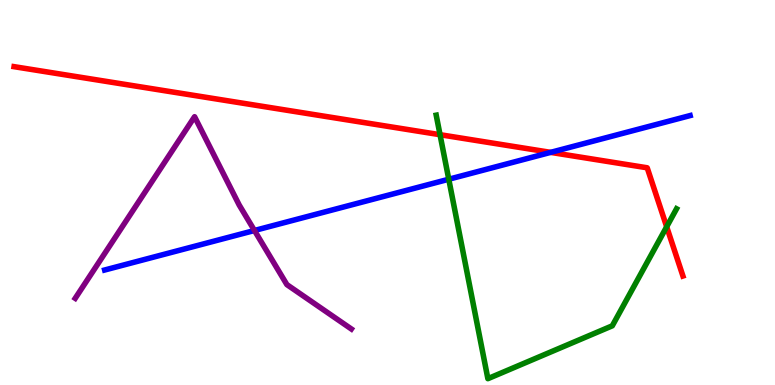[{'lines': ['blue', 'red'], 'intersections': [{'x': 7.1, 'y': 6.04}]}, {'lines': ['green', 'red'], 'intersections': [{'x': 5.68, 'y': 6.5}, {'x': 8.6, 'y': 4.11}]}, {'lines': ['purple', 'red'], 'intersections': []}, {'lines': ['blue', 'green'], 'intersections': [{'x': 5.79, 'y': 5.34}]}, {'lines': ['blue', 'purple'], 'intersections': [{'x': 3.28, 'y': 4.01}]}, {'lines': ['green', 'purple'], 'intersections': []}]